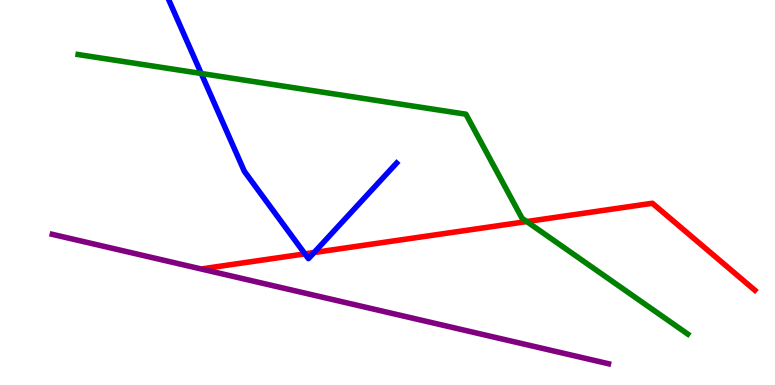[{'lines': ['blue', 'red'], 'intersections': [{'x': 3.93, 'y': 3.41}, {'x': 4.05, 'y': 3.44}]}, {'lines': ['green', 'red'], 'intersections': [{'x': 6.8, 'y': 4.25}]}, {'lines': ['purple', 'red'], 'intersections': []}, {'lines': ['blue', 'green'], 'intersections': [{'x': 2.6, 'y': 8.09}]}, {'lines': ['blue', 'purple'], 'intersections': []}, {'lines': ['green', 'purple'], 'intersections': []}]